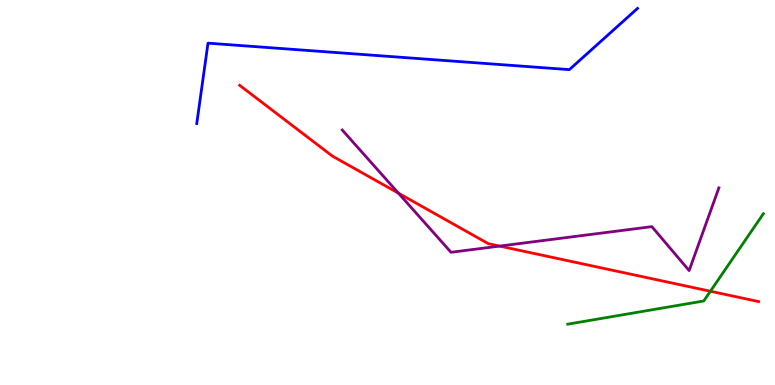[{'lines': ['blue', 'red'], 'intersections': []}, {'lines': ['green', 'red'], 'intersections': [{'x': 9.17, 'y': 2.44}]}, {'lines': ['purple', 'red'], 'intersections': [{'x': 5.14, 'y': 4.98}, {'x': 6.45, 'y': 3.61}]}, {'lines': ['blue', 'green'], 'intersections': []}, {'lines': ['blue', 'purple'], 'intersections': []}, {'lines': ['green', 'purple'], 'intersections': []}]